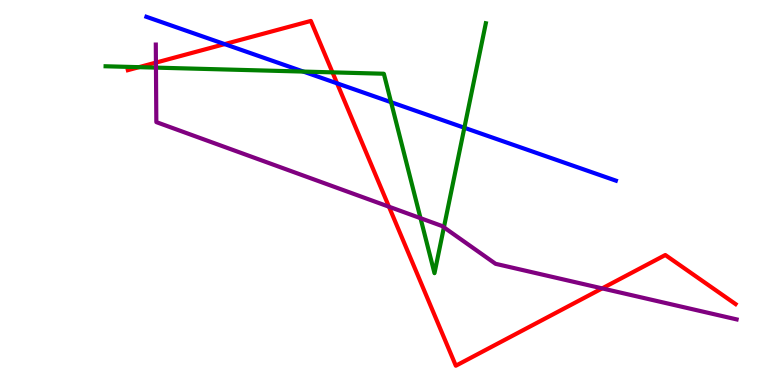[{'lines': ['blue', 'red'], 'intersections': [{'x': 2.9, 'y': 8.85}, {'x': 4.35, 'y': 7.84}]}, {'lines': ['green', 'red'], 'intersections': [{'x': 1.79, 'y': 8.26}, {'x': 4.29, 'y': 8.12}]}, {'lines': ['purple', 'red'], 'intersections': [{'x': 2.01, 'y': 8.37}, {'x': 5.02, 'y': 4.63}, {'x': 7.77, 'y': 2.51}]}, {'lines': ['blue', 'green'], 'intersections': [{'x': 3.91, 'y': 8.14}, {'x': 5.05, 'y': 7.35}, {'x': 5.99, 'y': 6.68}]}, {'lines': ['blue', 'purple'], 'intersections': []}, {'lines': ['green', 'purple'], 'intersections': [{'x': 2.01, 'y': 8.24}, {'x': 5.43, 'y': 4.33}, {'x': 5.73, 'y': 4.1}]}]